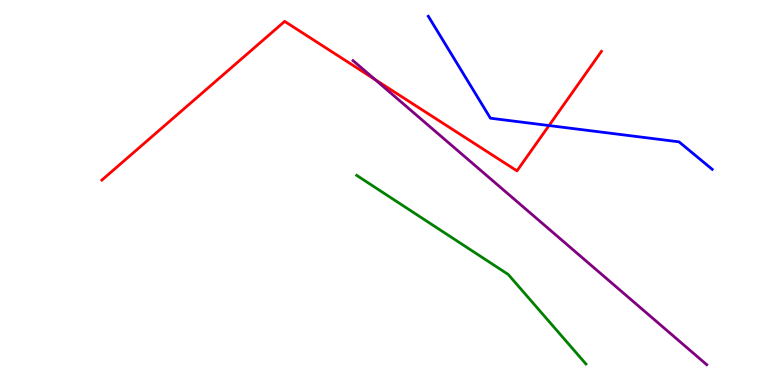[{'lines': ['blue', 'red'], 'intersections': [{'x': 7.08, 'y': 6.74}]}, {'lines': ['green', 'red'], 'intersections': []}, {'lines': ['purple', 'red'], 'intersections': [{'x': 4.84, 'y': 7.93}]}, {'lines': ['blue', 'green'], 'intersections': []}, {'lines': ['blue', 'purple'], 'intersections': []}, {'lines': ['green', 'purple'], 'intersections': []}]